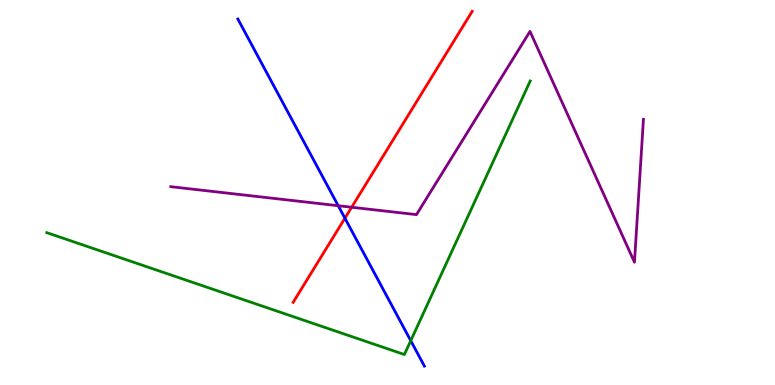[{'lines': ['blue', 'red'], 'intersections': [{'x': 4.45, 'y': 4.33}]}, {'lines': ['green', 'red'], 'intersections': []}, {'lines': ['purple', 'red'], 'intersections': [{'x': 4.54, 'y': 4.62}]}, {'lines': ['blue', 'green'], 'intersections': [{'x': 5.3, 'y': 1.15}]}, {'lines': ['blue', 'purple'], 'intersections': [{'x': 4.36, 'y': 4.66}]}, {'lines': ['green', 'purple'], 'intersections': []}]